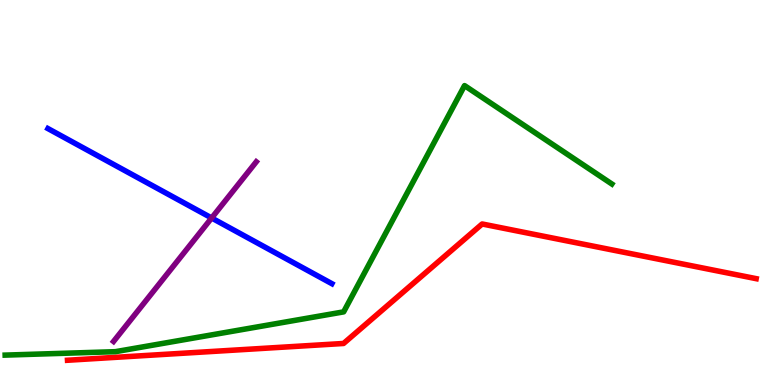[{'lines': ['blue', 'red'], 'intersections': []}, {'lines': ['green', 'red'], 'intersections': []}, {'lines': ['purple', 'red'], 'intersections': []}, {'lines': ['blue', 'green'], 'intersections': []}, {'lines': ['blue', 'purple'], 'intersections': [{'x': 2.73, 'y': 4.34}]}, {'lines': ['green', 'purple'], 'intersections': []}]